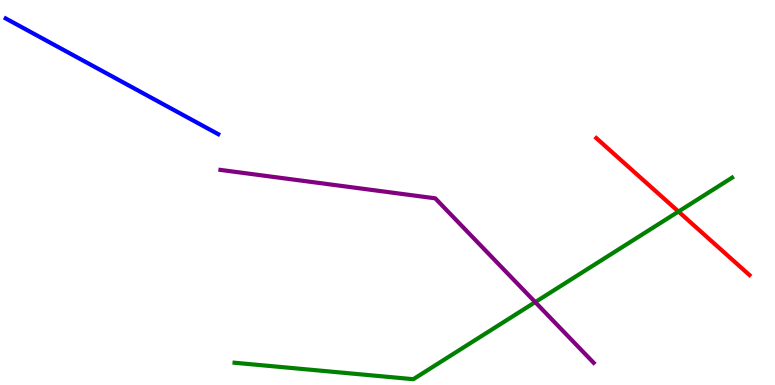[{'lines': ['blue', 'red'], 'intersections': []}, {'lines': ['green', 'red'], 'intersections': [{'x': 8.75, 'y': 4.5}]}, {'lines': ['purple', 'red'], 'intersections': []}, {'lines': ['blue', 'green'], 'intersections': []}, {'lines': ['blue', 'purple'], 'intersections': []}, {'lines': ['green', 'purple'], 'intersections': [{'x': 6.91, 'y': 2.15}]}]